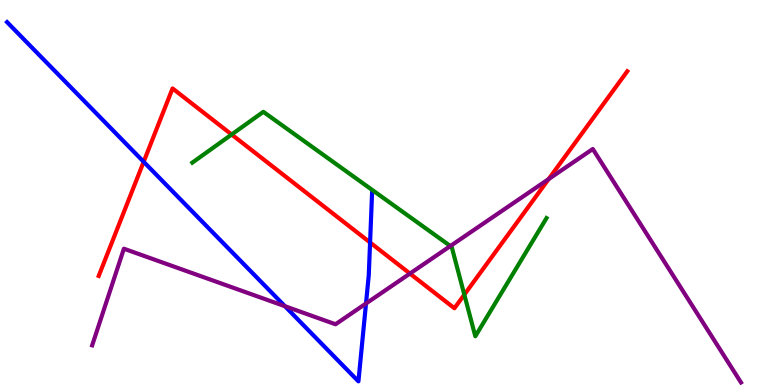[{'lines': ['blue', 'red'], 'intersections': [{'x': 1.85, 'y': 5.8}, {'x': 4.78, 'y': 3.7}]}, {'lines': ['green', 'red'], 'intersections': [{'x': 2.99, 'y': 6.51}, {'x': 5.99, 'y': 2.35}]}, {'lines': ['purple', 'red'], 'intersections': [{'x': 5.29, 'y': 2.89}, {'x': 7.08, 'y': 5.35}]}, {'lines': ['blue', 'green'], 'intersections': []}, {'lines': ['blue', 'purple'], 'intersections': [{'x': 3.68, 'y': 2.05}, {'x': 4.72, 'y': 2.12}]}, {'lines': ['green', 'purple'], 'intersections': [{'x': 5.81, 'y': 3.61}]}]